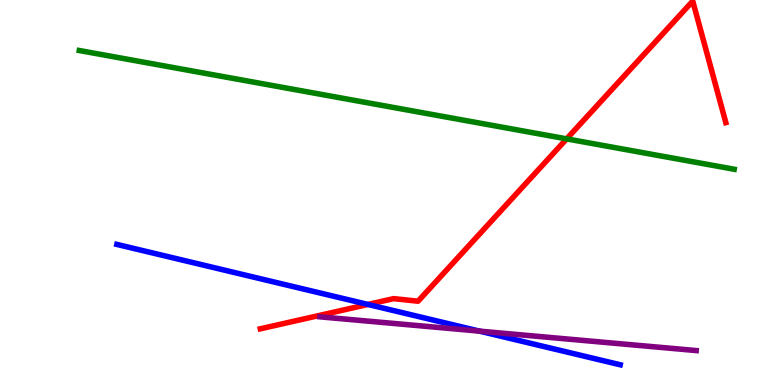[{'lines': ['blue', 'red'], 'intersections': [{'x': 4.75, 'y': 2.09}]}, {'lines': ['green', 'red'], 'intersections': [{'x': 7.31, 'y': 6.39}]}, {'lines': ['purple', 'red'], 'intersections': []}, {'lines': ['blue', 'green'], 'intersections': []}, {'lines': ['blue', 'purple'], 'intersections': [{'x': 6.19, 'y': 1.4}]}, {'lines': ['green', 'purple'], 'intersections': []}]